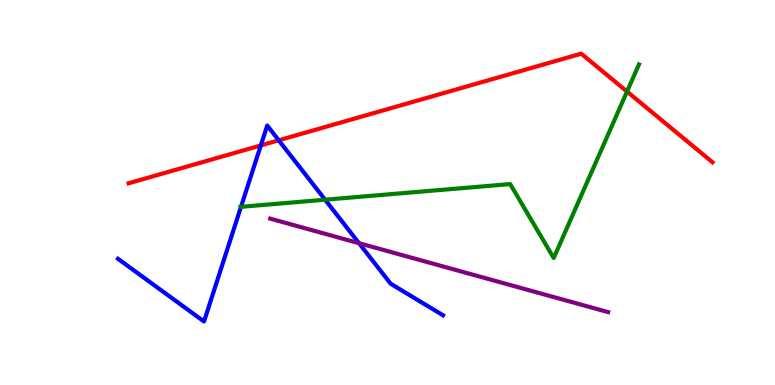[{'lines': ['blue', 'red'], 'intersections': [{'x': 3.37, 'y': 6.22}, {'x': 3.6, 'y': 6.36}]}, {'lines': ['green', 'red'], 'intersections': [{'x': 8.09, 'y': 7.62}]}, {'lines': ['purple', 'red'], 'intersections': []}, {'lines': ['blue', 'green'], 'intersections': [{'x': 3.11, 'y': 4.63}, {'x': 4.19, 'y': 4.81}]}, {'lines': ['blue', 'purple'], 'intersections': [{'x': 4.63, 'y': 3.68}]}, {'lines': ['green', 'purple'], 'intersections': []}]